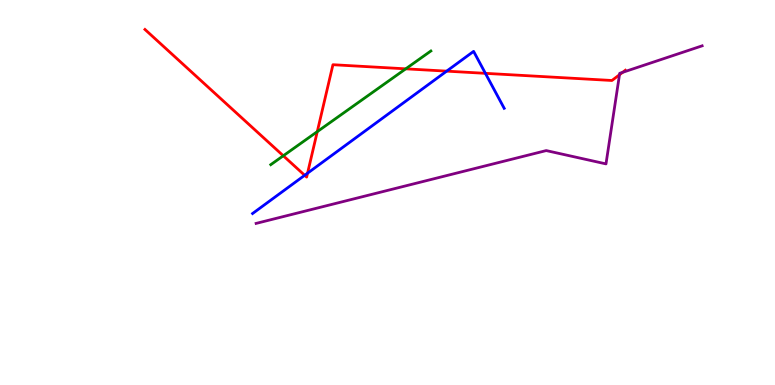[{'lines': ['blue', 'red'], 'intersections': [{'x': 3.93, 'y': 5.45}, {'x': 3.97, 'y': 5.5}, {'x': 5.76, 'y': 8.15}, {'x': 6.26, 'y': 8.1}]}, {'lines': ['green', 'red'], 'intersections': [{'x': 3.66, 'y': 5.95}, {'x': 4.09, 'y': 6.58}, {'x': 5.24, 'y': 8.21}]}, {'lines': ['purple', 'red'], 'intersections': [{'x': 7.99, 'y': 8.06}, {'x': 8.03, 'y': 8.12}]}, {'lines': ['blue', 'green'], 'intersections': []}, {'lines': ['blue', 'purple'], 'intersections': []}, {'lines': ['green', 'purple'], 'intersections': []}]